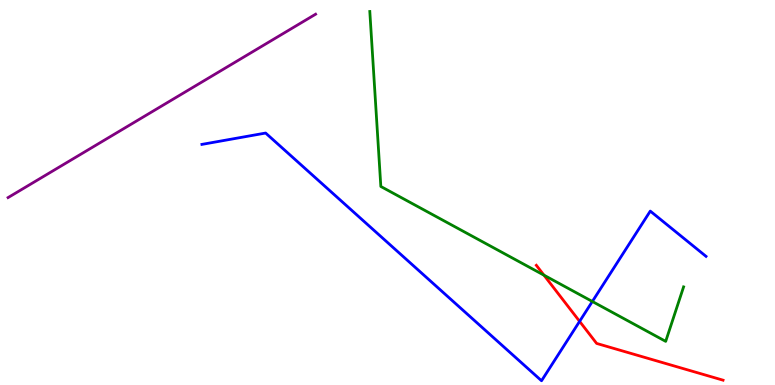[{'lines': ['blue', 'red'], 'intersections': [{'x': 7.48, 'y': 1.65}]}, {'lines': ['green', 'red'], 'intersections': [{'x': 7.02, 'y': 2.85}]}, {'lines': ['purple', 'red'], 'intersections': []}, {'lines': ['blue', 'green'], 'intersections': [{'x': 7.64, 'y': 2.17}]}, {'lines': ['blue', 'purple'], 'intersections': []}, {'lines': ['green', 'purple'], 'intersections': []}]